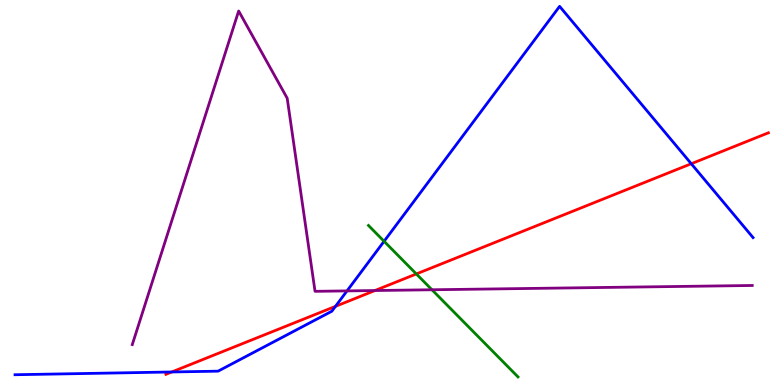[{'lines': ['blue', 'red'], 'intersections': [{'x': 2.22, 'y': 0.338}, {'x': 4.33, 'y': 2.04}, {'x': 8.92, 'y': 5.75}]}, {'lines': ['green', 'red'], 'intersections': [{'x': 5.37, 'y': 2.88}]}, {'lines': ['purple', 'red'], 'intersections': [{'x': 4.84, 'y': 2.45}]}, {'lines': ['blue', 'green'], 'intersections': [{'x': 4.96, 'y': 3.73}]}, {'lines': ['blue', 'purple'], 'intersections': [{'x': 4.48, 'y': 2.44}]}, {'lines': ['green', 'purple'], 'intersections': [{'x': 5.57, 'y': 2.47}]}]